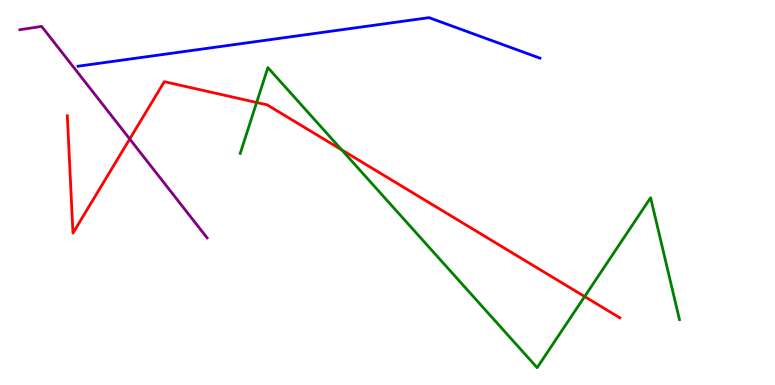[{'lines': ['blue', 'red'], 'intersections': []}, {'lines': ['green', 'red'], 'intersections': [{'x': 3.31, 'y': 7.34}, {'x': 4.41, 'y': 6.11}, {'x': 7.54, 'y': 2.3}]}, {'lines': ['purple', 'red'], 'intersections': [{'x': 1.67, 'y': 6.39}]}, {'lines': ['blue', 'green'], 'intersections': []}, {'lines': ['blue', 'purple'], 'intersections': []}, {'lines': ['green', 'purple'], 'intersections': []}]